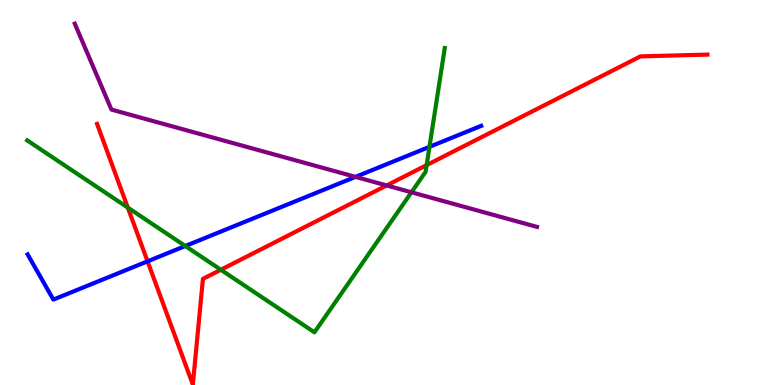[{'lines': ['blue', 'red'], 'intersections': [{'x': 1.9, 'y': 3.21}]}, {'lines': ['green', 'red'], 'intersections': [{'x': 1.65, 'y': 4.61}, {'x': 2.85, 'y': 2.99}, {'x': 5.5, 'y': 5.71}]}, {'lines': ['purple', 'red'], 'intersections': [{'x': 4.99, 'y': 5.18}]}, {'lines': ['blue', 'green'], 'intersections': [{'x': 2.39, 'y': 3.61}, {'x': 5.54, 'y': 6.19}]}, {'lines': ['blue', 'purple'], 'intersections': [{'x': 4.59, 'y': 5.41}]}, {'lines': ['green', 'purple'], 'intersections': [{'x': 5.31, 'y': 5.01}]}]